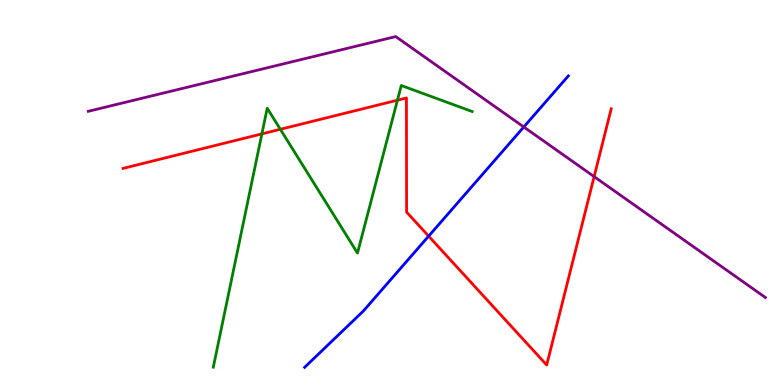[{'lines': ['blue', 'red'], 'intersections': [{'x': 5.53, 'y': 3.87}]}, {'lines': ['green', 'red'], 'intersections': [{'x': 3.38, 'y': 6.52}, {'x': 3.62, 'y': 6.64}, {'x': 5.13, 'y': 7.4}]}, {'lines': ['purple', 'red'], 'intersections': [{'x': 7.67, 'y': 5.41}]}, {'lines': ['blue', 'green'], 'intersections': []}, {'lines': ['blue', 'purple'], 'intersections': [{'x': 6.76, 'y': 6.7}]}, {'lines': ['green', 'purple'], 'intersections': []}]